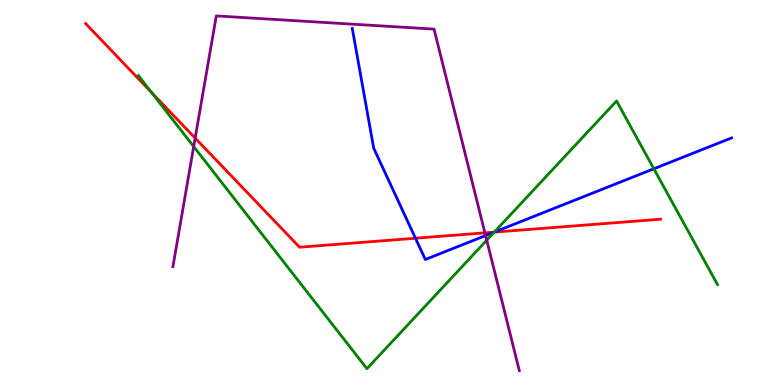[{'lines': ['blue', 'red'], 'intersections': [{'x': 5.36, 'y': 3.81}, {'x': 6.38, 'y': 3.97}]}, {'lines': ['green', 'red'], 'intersections': [{'x': 1.95, 'y': 7.6}, {'x': 6.38, 'y': 3.97}]}, {'lines': ['purple', 'red'], 'intersections': [{'x': 2.52, 'y': 6.41}, {'x': 6.26, 'y': 3.95}]}, {'lines': ['blue', 'green'], 'intersections': [{'x': 6.38, 'y': 3.97}, {'x': 8.44, 'y': 5.62}]}, {'lines': ['blue', 'purple'], 'intersections': [{'x': 6.27, 'y': 3.88}]}, {'lines': ['green', 'purple'], 'intersections': [{'x': 2.5, 'y': 6.19}, {'x': 6.28, 'y': 3.76}]}]